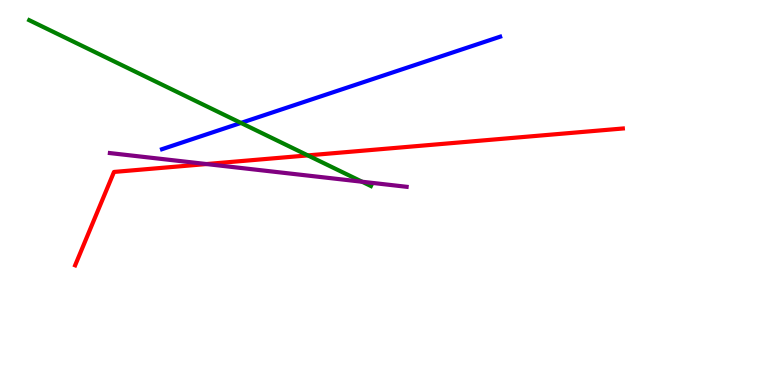[{'lines': ['blue', 'red'], 'intersections': []}, {'lines': ['green', 'red'], 'intersections': [{'x': 3.97, 'y': 5.96}]}, {'lines': ['purple', 'red'], 'intersections': [{'x': 2.66, 'y': 5.74}]}, {'lines': ['blue', 'green'], 'intersections': [{'x': 3.11, 'y': 6.81}]}, {'lines': ['blue', 'purple'], 'intersections': []}, {'lines': ['green', 'purple'], 'intersections': [{'x': 4.67, 'y': 5.28}]}]